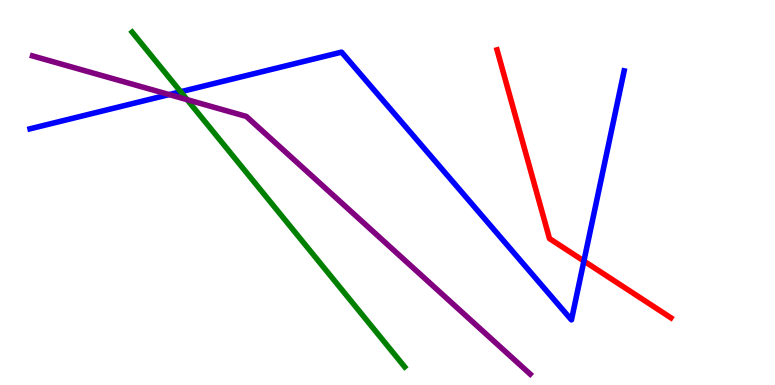[{'lines': ['blue', 'red'], 'intersections': [{'x': 7.53, 'y': 3.22}]}, {'lines': ['green', 'red'], 'intersections': []}, {'lines': ['purple', 'red'], 'intersections': []}, {'lines': ['blue', 'green'], 'intersections': [{'x': 2.33, 'y': 7.62}]}, {'lines': ['blue', 'purple'], 'intersections': [{'x': 2.18, 'y': 7.54}]}, {'lines': ['green', 'purple'], 'intersections': [{'x': 2.41, 'y': 7.41}]}]